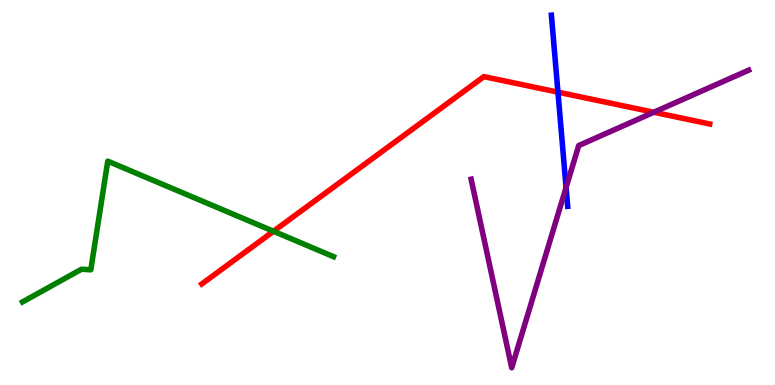[{'lines': ['blue', 'red'], 'intersections': [{'x': 7.2, 'y': 7.61}]}, {'lines': ['green', 'red'], 'intersections': [{'x': 3.53, 'y': 3.99}]}, {'lines': ['purple', 'red'], 'intersections': [{'x': 8.44, 'y': 7.08}]}, {'lines': ['blue', 'green'], 'intersections': []}, {'lines': ['blue', 'purple'], 'intersections': [{'x': 7.3, 'y': 5.13}]}, {'lines': ['green', 'purple'], 'intersections': []}]